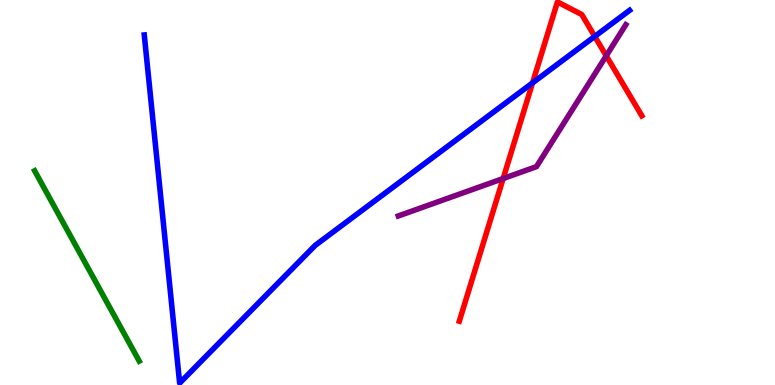[{'lines': ['blue', 'red'], 'intersections': [{'x': 6.87, 'y': 7.85}, {'x': 7.67, 'y': 9.05}]}, {'lines': ['green', 'red'], 'intersections': []}, {'lines': ['purple', 'red'], 'intersections': [{'x': 6.49, 'y': 5.36}, {'x': 7.82, 'y': 8.55}]}, {'lines': ['blue', 'green'], 'intersections': []}, {'lines': ['blue', 'purple'], 'intersections': []}, {'lines': ['green', 'purple'], 'intersections': []}]